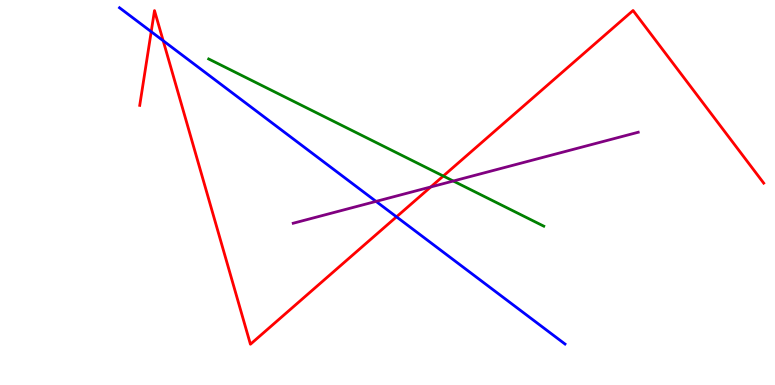[{'lines': ['blue', 'red'], 'intersections': [{'x': 1.95, 'y': 9.18}, {'x': 2.11, 'y': 8.94}, {'x': 5.12, 'y': 4.37}]}, {'lines': ['green', 'red'], 'intersections': [{'x': 5.72, 'y': 5.43}]}, {'lines': ['purple', 'red'], 'intersections': [{'x': 5.56, 'y': 5.14}]}, {'lines': ['blue', 'green'], 'intersections': []}, {'lines': ['blue', 'purple'], 'intersections': [{'x': 4.85, 'y': 4.77}]}, {'lines': ['green', 'purple'], 'intersections': [{'x': 5.85, 'y': 5.3}]}]